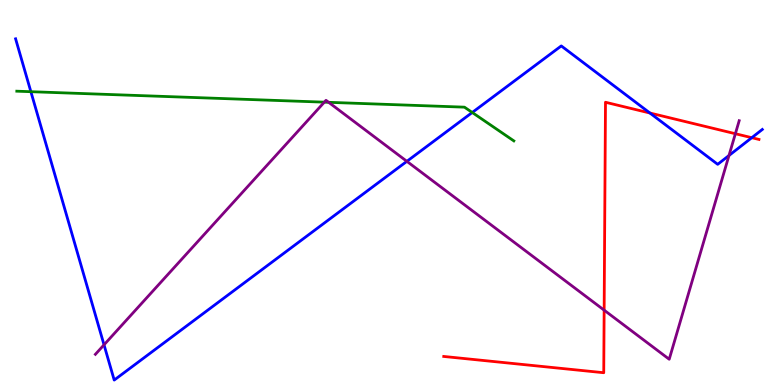[{'lines': ['blue', 'red'], 'intersections': [{'x': 8.39, 'y': 7.06}, {'x': 9.7, 'y': 6.42}]}, {'lines': ['green', 'red'], 'intersections': []}, {'lines': ['purple', 'red'], 'intersections': [{'x': 7.8, 'y': 1.94}, {'x': 9.49, 'y': 6.53}]}, {'lines': ['blue', 'green'], 'intersections': [{'x': 0.398, 'y': 7.62}, {'x': 6.09, 'y': 7.08}]}, {'lines': ['blue', 'purple'], 'intersections': [{'x': 1.34, 'y': 1.04}, {'x': 5.25, 'y': 5.81}, {'x': 9.41, 'y': 5.96}]}, {'lines': ['green', 'purple'], 'intersections': [{'x': 4.18, 'y': 7.35}, {'x': 4.24, 'y': 7.34}]}]